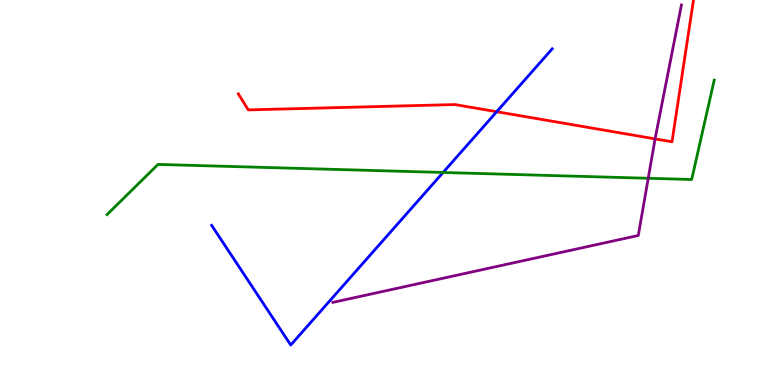[{'lines': ['blue', 'red'], 'intersections': [{'x': 6.41, 'y': 7.1}]}, {'lines': ['green', 'red'], 'intersections': []}, {'lines': ['purple', 'red'], 'intersections': [{'x': 8.45, 'y': 6.39}]}, {'lines': ['blue', 'green'], 'intersections': [{'x': 5.72, 'y': 5.52}]}, {'lines': ['blue', 'purple'], 'intersections': []}, {'lines': ['green', 'purple'], 'intersections': [{'x': 8.36, 'y': 5.37}]}]